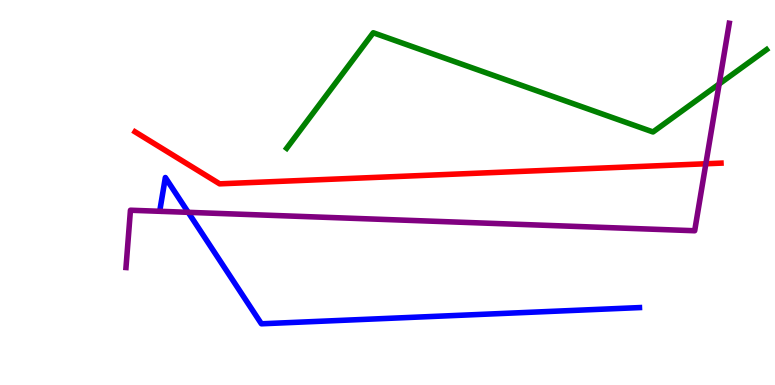[{'lines': ['blue', 'red'], 'intersections': []}, {'lines': ['green', 'red'], 'intersections': []}, {'lines': ['purple', 'red'], 'intersections': [{'x': 9.11, 'y': 5.75}]}, {'lines': ['blue', 'green'], 'intersections': []}, {'lines': ['blue', 'purple'], 'intersections': [{'x': 2.43, 'y': 4.48}]}, {'lines': ['green', 'purple'], 'intersections': [{'x': 9.28, 'y': 7.82}]}]